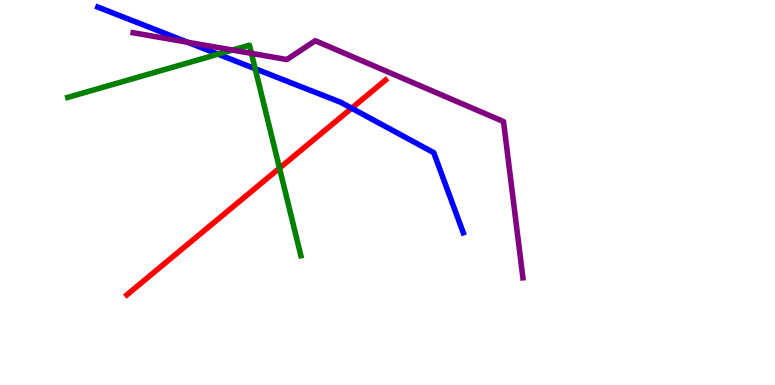[{'lines': ['blue', 'red'], 'intersections': [{'x': 4.54, 'y': 7.19}]}, {'lines': ['green', 'red'], 'intersections': [{'x': 3.61, 'y': 5.63}]}, {'lines': ['purple', 'red'], 'intersections': []}, {'lines': ['blue', 'green'], 'intersections': [{'x': 2.81, 'y': 8.59}, {'x': 3.29, 'y': 8.21}]}, {'lines': ['blue', 'purple'], 'intersections': [{'x': 2.42, 'y': 8.9}]}, {'lines': ['green', 'purple'], 'intersections': [{'x': 3.0, 'y': 8.7}, {'x': 3.24, 'y': 8.61}]}]